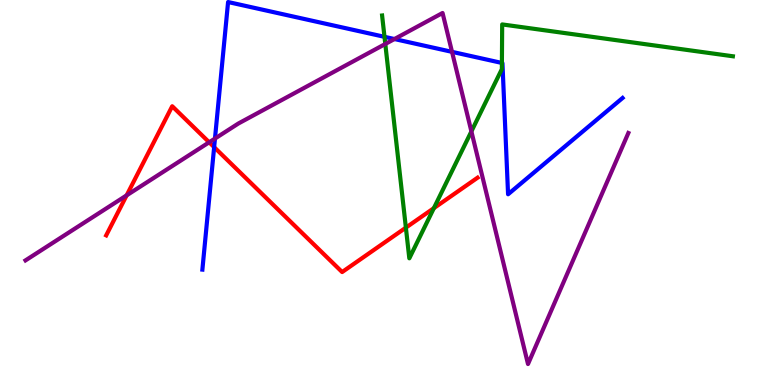[{'lines': ['blue', 'red'], 'intersections': [{'x': 2.76, 'y': 6.18}]}, {'lines': ['green', 'red'], 'intersections': [{'x': 5.24, 'y': 4.09}, {'x': 5.6, 'y': 4.59}]}, {'lines': ['purple', 'red'], 'intersections': [{'x': 1.63, 'y': 4.93}, {'x': 2.7, 'y': 6.3}]}, {'lines': ['blue', 'green'], 'intersections': [{'x': 4.96, 'y': 9.04}, {'x': 6.48, 'y': 8.37}]}, {'lines': ['blue', 'purple'], 'intersections': [{'x': 2.77, 'y': 6.4}, {'x': 5.09, 'y': 8.99}, {'x': 5.83, 'y': 8.65}]}, {'lines': ['green', 'purple'], 'intersections': [{'x': 4.97, 'y': 8.86}, {'x': 6.08, 'y': 6.59}]}]